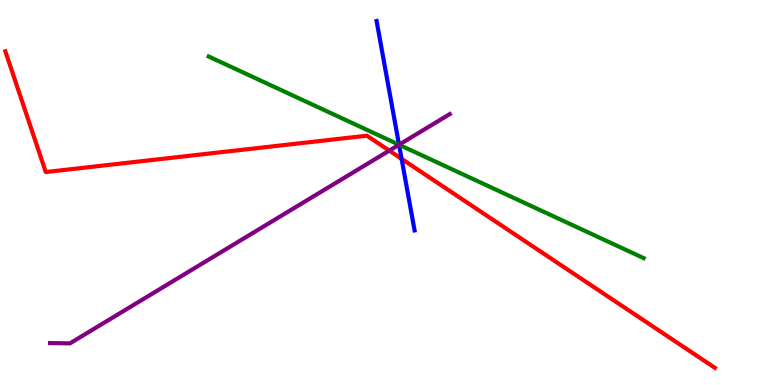[{'lines': ['blue', 'red'], 'intersections': [{'x': 5.18, 'y': 5.87}]}, {'lines': ['green', 'red'], 'intersections': []}, {'lines': ['purple', 'red'], 'intersections': [{'x': 5.02, 'y': 6.09}]}, {'lines': ['blue', 'green'], 'intersections': [{'x': 5.15, 'y': 6.24}]}, {'lines': ['blue', 'purple'], 'intersections': [{'x': 5.15, 'y': 6.24}]}, {'lines': ['green', 'purple'], 'intersections': [{'x': 5.15, 'y': 6.24}]}]